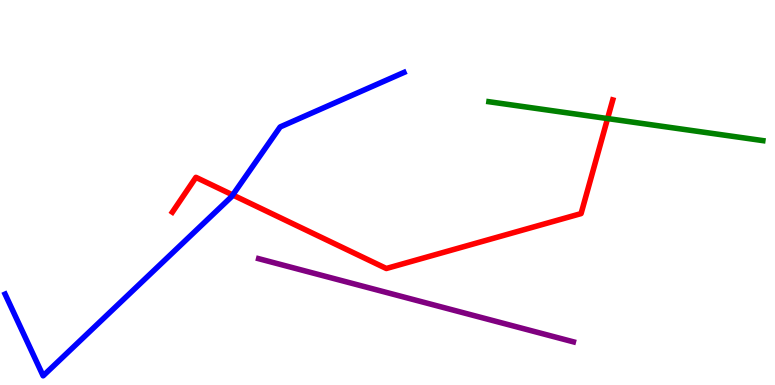[{'lines': ['blue', 'red'], 'intersections': [{'x': 3.0, 'y': 4.94}]}, {'lines': ['green', 'red'], 'intersections': [{'x': 7.84, 'y': 6.92}]}, {'lines': ['purple', 'red'], 'intersections': []}, {'lines': ['blue', 'green'], 'intersections': []}, {'lines': ['blue', 'purple'], 'intersections': []}, {'lines': ['green', 'purple'], 'intersections': []}]